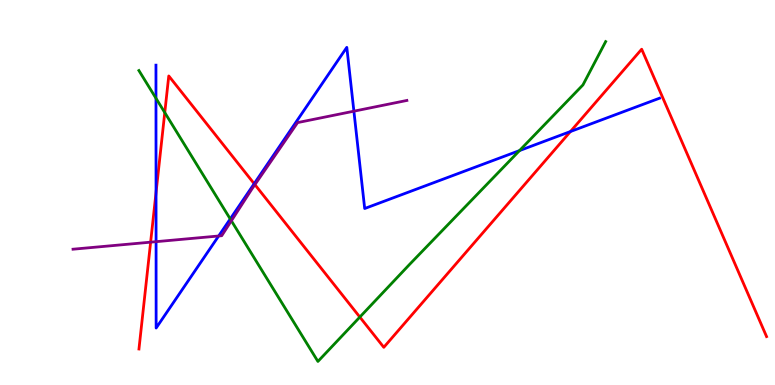[{'lines': ['blue', 'red'], 'intersections': [{'x': 2.01, 'y': 5.0}, {'x': 3.28, 'y': 5.23}, {'x': 7.36, 'y': 6.58}]}, {'lines': ['green', 'red'], 'intersections': [{'x': 2.13, 'y': 7.08}, {'x': 4.64, 'y': 1.76}]}, {'lines': ['purple', 'red'], 'intersections': [{'x': 1.94, 'y': 3.71}, {'x': 3.29, 'y': 5.2}]}, {'lines': ['blue', 'green'], 'intersections': [{'x': 2.01, 'y': 7.45}, {'x': 2.97, 'y': 4.31}, {'x': 6.7, 'y': 6.09}]}, {'lines': ['blue', 'purple'], 'intersections': [{'x': 2.01, 'y': 3.72}, {'x': 2.82, 'y': 3.87}, {'x': 4.57, 'y': 7.11}]}, {'lines': ['green', 'purple'], 'intersections': [{'x': 2.99, 'y': 4.27}]}]